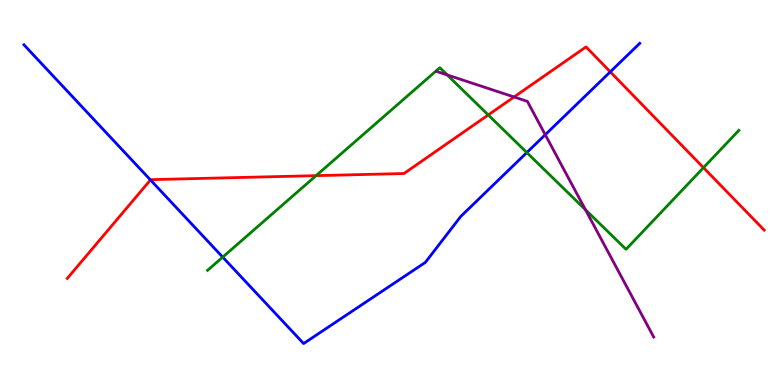[{'lines': ['blue', 'red'], 'intersections': [{'x': 1.94, 'y': 5.33}, {'x': 7.87, 'y': 8.13}]}, {'lines': ['green', 'red'], 'intersections': [{'x': 4.08, 'y': 5.44}, {'x': 6.3, 'y': 7.01}, {'x': 9.08, 'y': 5.64}]}, {'lines': ['purple', 'red'], 'intersections': [{'x': 6.63, 'y': 7.48}]}, {'lines': ['blue', 'green'], 'intersections': [{'x': 2.87, 'y': 3.32}, {'x': 6.8, 'y': 6.04}]}, {'lines': ['blue', 'purple'], 'intersections': [{'x': 7.04, 'y': 6.5}]}, {'lines': ['green', 'purple'], 'intersections': [{'x': 5.77, 'y': 8.05}, {'x': 7.55, 'y': 4.55}]}]